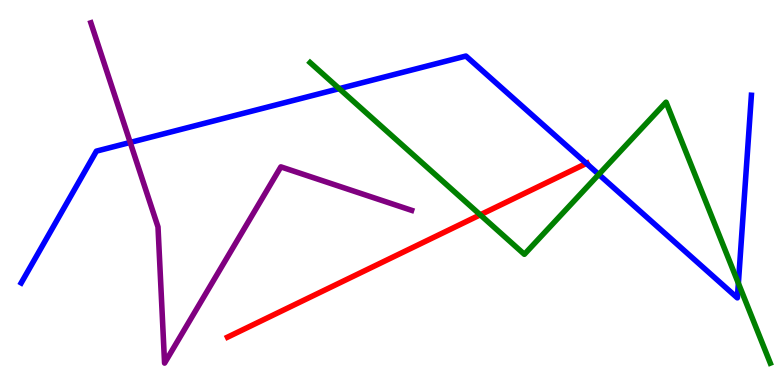[{'lines': ['blue', 'red'], 'intersections': [{'x': 7.57, 'y': 5.76}]}, {'lines': ['green', 'red'], 'intersections': [{'x': 6.2, 'y': 4.42}]}, {'lines': ['purple', 'red'], 'intersections': []}, {'lines': ['blue', 'green'], 'intersections': [{'x': 4.38, 'y': 7.7}, {'x': 7.73, 'y': 5.47}, {'x': 9.53, 'y': 2.64}]}, {'lines': ['blue', 'purple'], 'intersections': [{'x': 1.68, 'y': 6.3}]}, {'lines': ['green', 'purple'], 'intersections': []}]